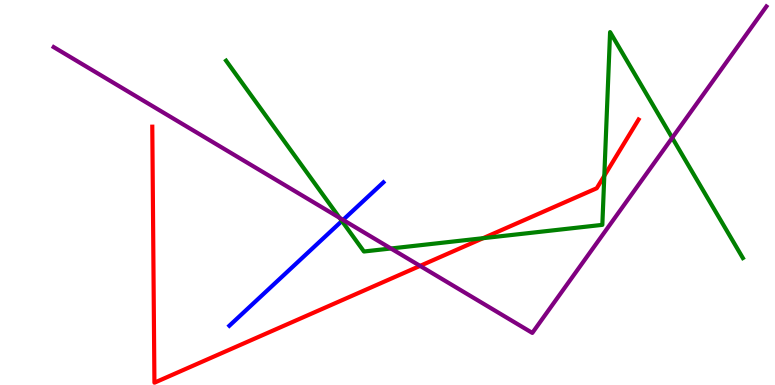[{'lines': ['blue', 'red'], 'intersections': []}, {'lines': ['green', 'red'], 'intersections': [{'x': 6.23, 'y': 3.81}, {'x': 7.8, 'y': 5.43}]}, {'lines': ['purple', 'red'], 'intersections': [{'x': 5.42, 'y': 3.09}]}, {'lines': ['blue', 'green'], 'intersections': [{'x': 4.41, 'y': 4.26}]}, {'lines': ['blue', 'purple'], 'intersections': [{'x': 4.43, 'y': 4.29}]}, {'lines': ['green', 'purple'], 'intersections': [{'x': 4.38, 'y': 4.34}, {'x': 5.04, 'y': 3.55}, {'x': 8.67, 'y': 6.42}]}]